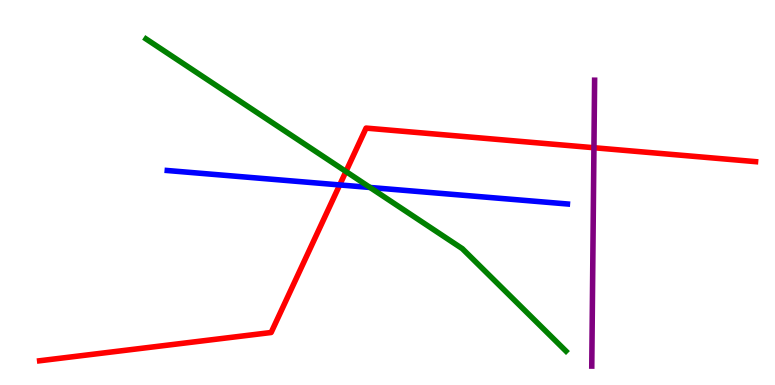[{'lines': ['blue', 'red'], 'intersections': [{'x': 4.38, 'y': 5.2}]}, {'lines': ['green', 'red'], 'intersections': [{'x': 4.46, 'y': 5.55}]}, {'lines': ['purple', 'red'], 'intersections': [{'x': 7.66, 'y': 6.16}]}, {'lines': ['blue', 'green'], 'intersections': [{'x': 4.77, 'y': 5.13}]}, {'lines': ['blue', 'purple'], 'intersections': []}, {'lines': ['green', 'purple'], 'intersections': []}]